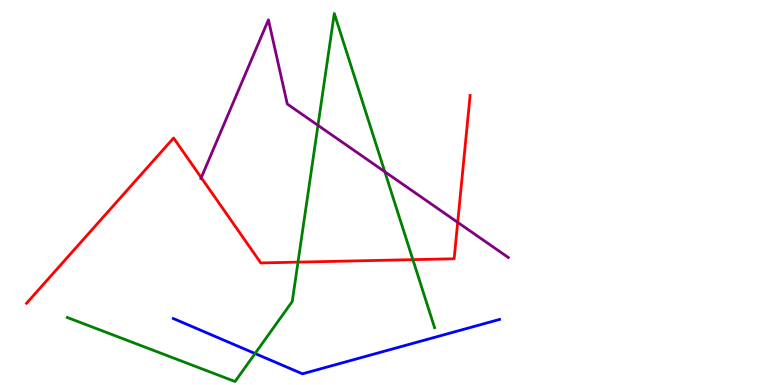[{'lines': ['blue', 'red'], 'intersections': []}, {'lines': ['green', 'red'], 'intersections': [{'x': 3.85, 'y': 3.19}, {'x': 5.33, 'y': 3.26}]}, {'lines': ['purple', 'red'], 'intersections': [{'x': 2.6, 'y': 5.39}, {'x': 5.91, 'y': 4.22}]}, {'lines': ['blue', 'green'], 'intersections': [{'x': 3.29, 'y': 0.818}]}, {'lines': ['blue', 'purple'], 'intersections': []}, {'lines': ['green', 'purple'], 'intersections': [{'x': 4.1, 'y': 6.74}, {'x': 4.97, 'y': 5.54}]}]